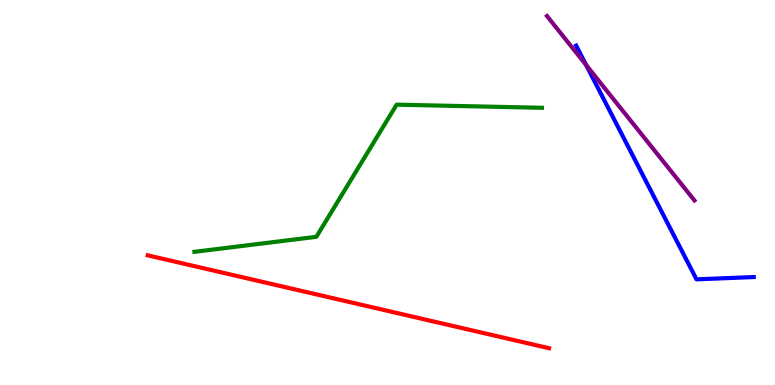[{'lines': ['blue', 'red'], 'intersections': []}, {'lines': ['green', 'red'], 'intersections': []}, {'lines': ['purple', 'red'], 'intersections': []}, {'lines': ['blue', 'green'], 'intersections': []}, {'lines': ['blue', 'purple'], 'intersections': [{'x': 7.56, 'y': 8.31}]}, {'lines': ['green', 'purple'], 'intersections': []}]